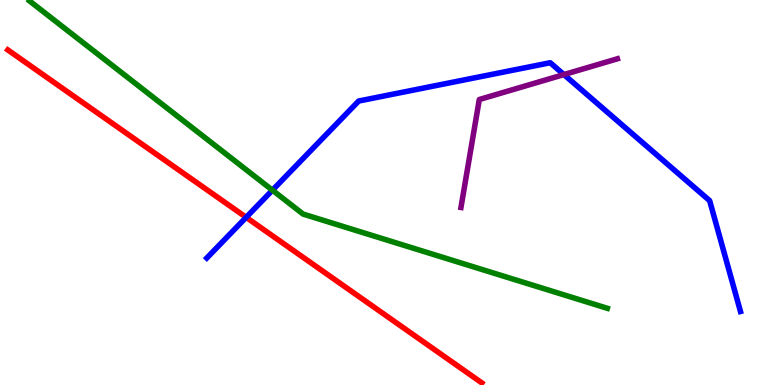[{'lines': ['blue', 'red'], 'intersections': [{'x': 3.18, 'y': 4.35}]}, {'lines': ['green', 'red'], 'intersections': []}, {'lines': ['purple', 'red'], 'intersections': []}, {'lines': ['blue', 'green'], 'intersections': [{'x': 3.52, 'y': 5.06}]}, {'lines': ['blue', 'purple'], 'intersections': [{'x': 7.28, 'y': 8.06}]}, {'lines': ['green', 'purple'], 'intersections': []}]